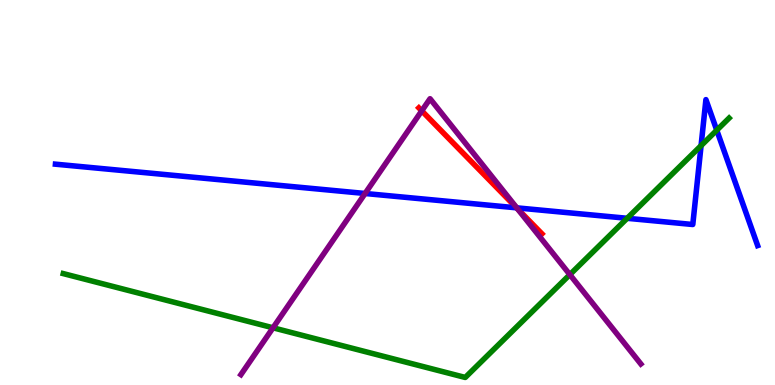[{'lines': ['blue', 'red'], 'intersections': [{'x': 6.67, 'y': 4.6}]}, {'lines': ['green', 'red'], 'intersections': []}, {'lines': ['purple', 'red'], 'intersections': [{'x': 5.44, 'y': 7.12}, {'x': 6.68, 'y': 4.57}]}, {'lines': ['blue', 'green'], 'intersections': [{'x': 8.09, 'y': 4.33}, {'x': 9.05, 'y': 6.22}, {'x': 9.25, 'y': 6.62}]}, {'lines': ['blue', 'purple'], 'intersections': [{'x': 4.71, 'y': 4.97}, {'x': 6.67, 'y': 4.6}]}, {'lines': ['green', 'purple'], 'intersections': [{'x': 3.52, 'y': 1.49}, {'x': 7.35, 'y': 2.87}]}]